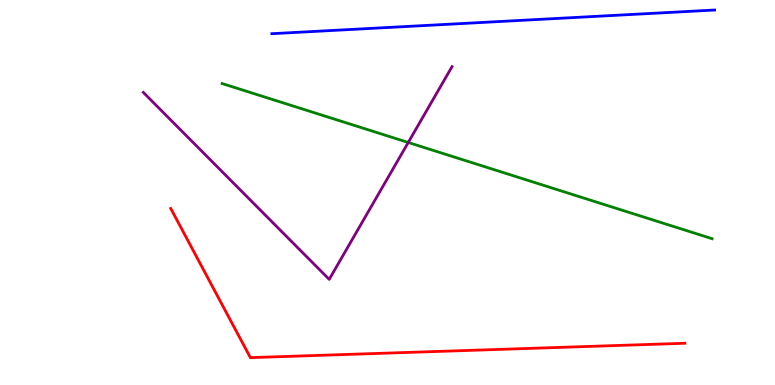[{'lines': ['blue', 'red'], 'intersections': []}, {'lines': ['green', 'red'], 'intersections': []}, {'lines': ['purple', 'red'], 'intersections': []}, {'lines': ['blue', 'green'], 'intersections': []}, {'lines': ['blue', 'purple'], 'intersections': []}, {'lines': ['green', 'purple'], 'intersections': [{'x': 5.27, 'y': 6.3}]}]